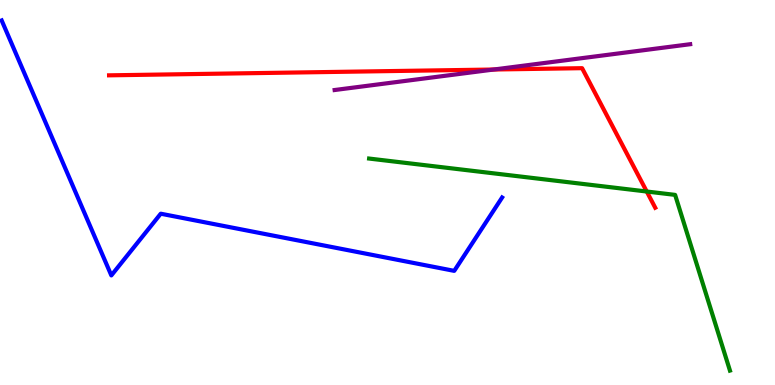[{'lines': ['blue', 'red'], 'intersections': []}, {'lines': ['green', 'red'], 'intersections': [{'x': 8.35, 'y': 5.03}]}, {'lines': ['purple', 'red'], 'intersections': [{'x': 6.37, 'y': 8.19}]}, {'lines': ['blue', 'green'], 'intersections': []}, {'lines': ['blue', 'purple'], 'intersections': []}, {'lines': ['green', 'purple'], 'intersections': []}]